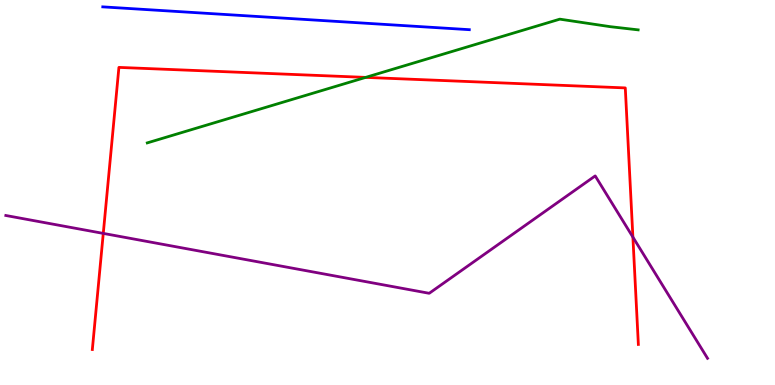[{'lines': ['blue', 'red'], 'intersections': []}, {'lines': ['green', 'red'], 'intersections': [{'x': 4.72, 'y': 7.99}]}, {'lines': ['purple', 'red'], 'intersections': [{'x': 1.33, 'y': 3.94}, {'x': 8.17, 'y': 3.84}]}, {'lines': ['blue', 'green'], 'intersections': []}, {'lines': ['blue', 'purple'], 'intersections': []}, {'lines': ['green', 'purple'], 'intersections': []}]